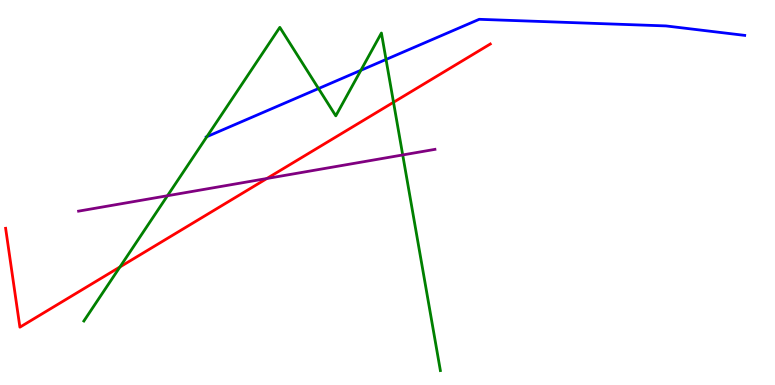[{'lines': ['blue', 'red'], 'intersections': []}, {'lines': ['green', 'red'], 'intersections': [{'x': 1.55, 'y': 3.07}, {'x': 5.08, 'y': 7.34}]}, {'lines': ['purple', 'red'], 'intersections': [{'x': 3.44, 'y': 5.36}]}, {'lines': ['blue', 'green'], 'intersections': [{'x': 2.67, 'y': 6.45}, {'x': 4.11, 'y': 7.7}, {'x': 4.66, 'y': 8.17}, {'x': 4.98, 'y': 8.46}]}, {'lines': ['blue', 'purple'], 'intersections': []}, {'lines': ['green', 'purple'], 'intersections': [{'x': 2.16, 'y': 4.92}, {'x': 5.2, 'y': 5.98}]}]